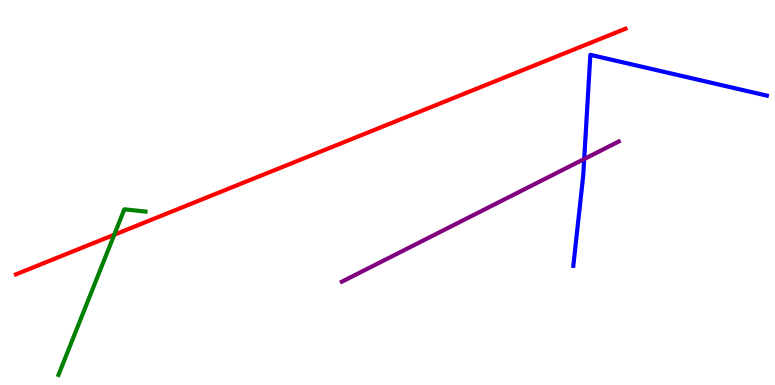[{'lines': ['blue', 'red'], 'intersections': []}, {'lines': ['green', 'red'], 'intersections': [{'x': 1.47, 'y': 3.9}]}, {'lines': ['purple', 'red'], 'intersections': []}, {'lines': ['blue', 'green'], 'intersections': []}, {'lines': ['blue', 'purple'], 'intersections': [{'x': 7.54, 'y': 5.87}]}, {'lines': ['green', 'purple'], 'intersections': []}]